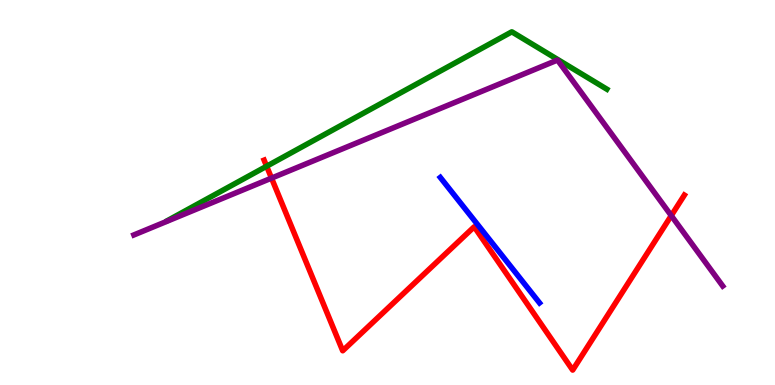[{'lines': ['blue', 'red'], 'intersections': []}, {'lines': ['green', 'red'], 'intersections': [{'x': 3.44, 'y': 5.68}]}, {'lines': ['purple', 'red'], 'intersections': [{'x': 3.5, 'y': 5.37}, {'x': 8.66, 'y': 4.4}]}, {'lines': ['blue', 'green'], 'intersections': []}, {'lines': ['blue', 'purple'], 'intersections': []}, {'lines': ['green', 'purple'], 'intersections': []}]